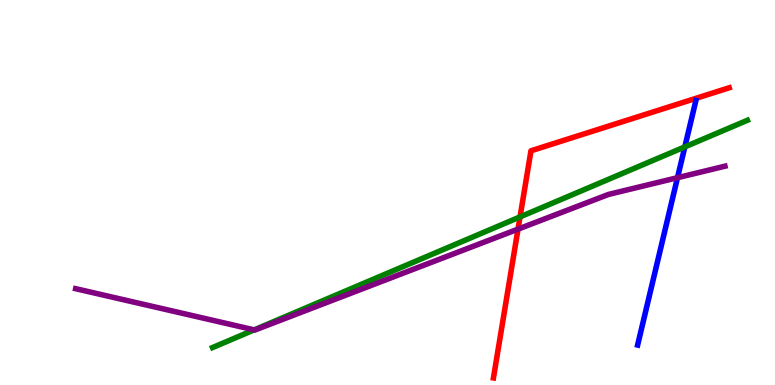[{'lines': ['blue', 'red'], 'intersections': []}, {'lines': ['green', 'red'], 'intersections': [{'x': 6.71, 'y': 4.37}]}, {'lines': ['purple', 'red'], 'intersections': [{'x': 6.68, 'y': 4.05}]}, {'lines': ['blue', 'green'], 'intersections': [{'x': 8.84, 'y': 6.19}]}, {'lines': ['blue', 'purple'], 'intersections': [{'x': 8.74, 'y': 5.38}]}, {'lines': ['green', 'purple'], 'intersections': [{'x': 3.28, 'y': 1.43}]}]